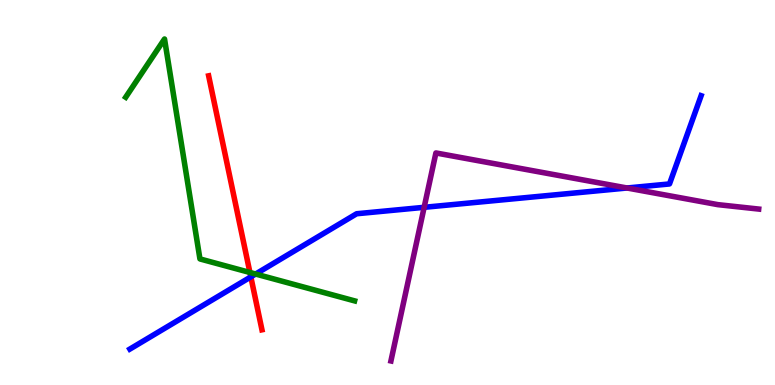[{'lines': ['blue', 'red'], 'intersections': [{'x': 3.24, 'y': 2.81}]}, {'lines': ['green', 'red'], 'intersections': [{'x': 3.22, 'y': 2.92}]}, {'lines': ['purple', 'red'], 'intersections': []}, {'lines': ['blue', 'green'], 'intersections': [{'x': 3.3, 'y': 2.88}]}, {'lines': ['blue', 'purple'], 'intersections': [{'x': 5.47, 'y': 4.62}, {'x': 8.09, 'y': 5.12}]}, {'lines': ['green', 'purple'], 'intersections': []}]